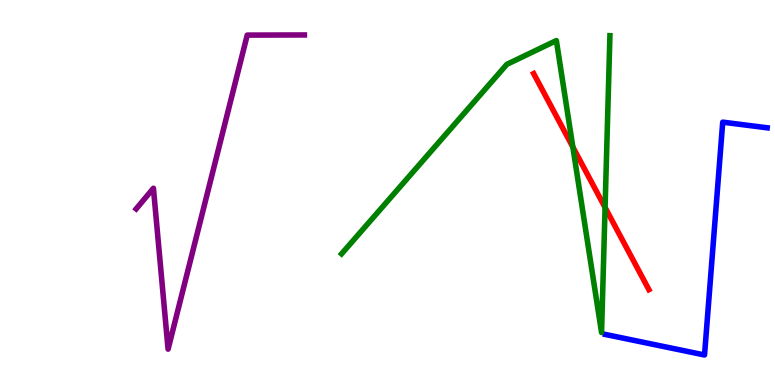[{'lines': ['blue', 'red'], 'intersections': []}, {'lines': ['green', 'red'], 'intersections': [{'x': 7.39, 'y': 6.18}, {'x': 7.81, 'y': 4.61}]}, {'lines': ['purple', 'red'], 'intersections': []}, {'lines': ['blue', 'green'], 'intersections': []}, {'lines': ['blue', 'purple'], 'intersections': []}, {'lines': ['green', 'purple'], 'intersections': []}]